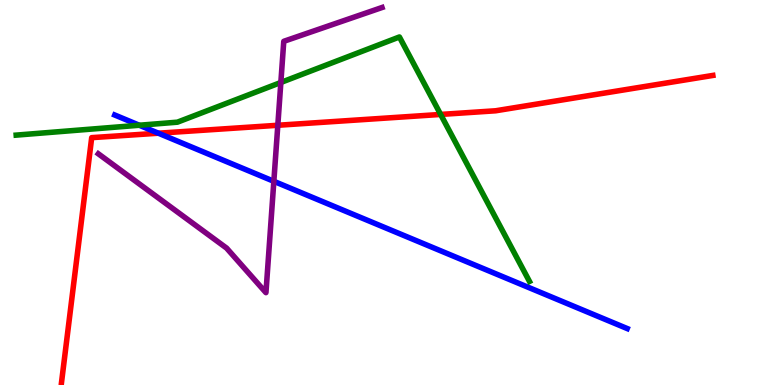[{'lines': ['blue', 'red'], 'intersections': [{'x': 2.04, 'y': 6.54}]}, {'lines': ['green', 'red'], 'intersections': [{'x': 5.69, 'y': 7.03}]}, {'lines': ['purple', 'red'], 'intersections': [{'x': 3.58, 'y': 6.75}]}, {'lines': ['blue', 'green'], 'intersections': [{'x': 1.8, 'y': 6.75}]}, {'lines': ['blue', 'purple'], 'intersections': [{'x': 3.53, 'y': 5.29}]}, {'lines': ['green', 'purple'], 'intersections': [{'x': 3.62, 'y': 7.86}]}]